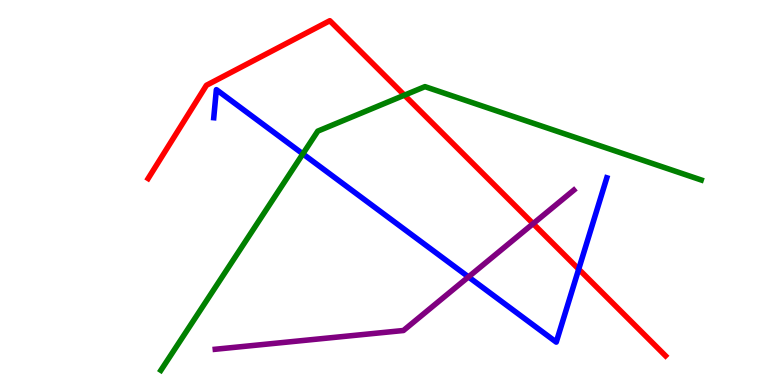[{'lines': ['blue', 'red'], 'intersections': [{'x': 7.47, 'y': 3.01}]}, {'lines': ['green', 'red'], 'intersections': [{'x': 5.22, 'y': 7.53}]}, {'lines': ['purple', 'red'], 'intersections': [{'x': 6.88, 'y': 4.19}]}, {'lines': ['blue', 'green'], 'intersections': [{'x': 3.91, 'y': 6.0}]}, {'lines': ['blue', 'purple'], 'intersections': [{'x': 6.04, 'y': 2.81}]}, {'lines': ['green', 'purple'], 'intersections': []}]